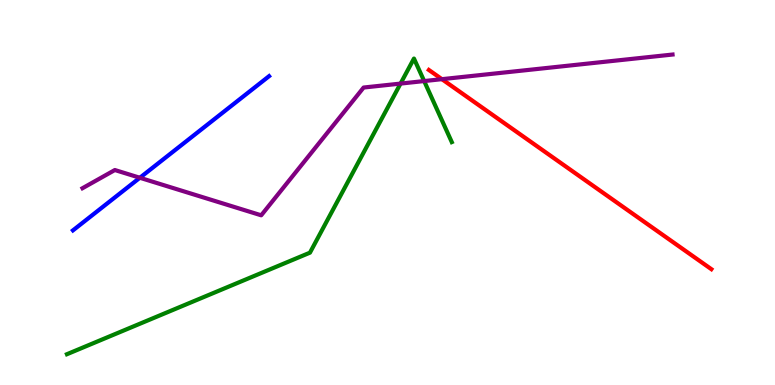[{'lines': ['blue', 'red'], 'intersections': []}, {'lines': ['green', 'red'], 'intersections': []}, {'lines': ['purple', 'red'], 'intersections': [{'x': 5.7, 'y': 7.94}]}, {'lines': ['blue', 'green'], 'intersections': []}, {'lines': ['blue', 'purple'], 'intersections': [{'x': 1.8, 'y': 5.38}]}, {'lines': ['green', 'purple'], 'intersections': [{'x': 5.17, 'y': 7.83}, {'x': 5.47, 'y': 7.89}]}]